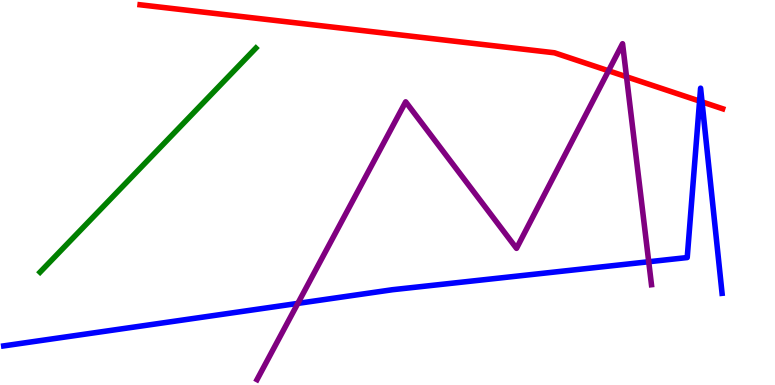[{'lines': ['blue', 'red'], 'intersections': [{'x': 9.03, 'y': 7.37}, {'x': 9.06, 'y': 7.35}]}, {'lines': ['green', 'red'], 'intersections': []}, {'lines': ['purple', 'red'], 'intersections': [{'x': 7.85, 'y': 8.16}, {'x': 8.08, 'y': 8.01}]}, {'lines': ['blue', 'green'], 'intersections': []}, {'lines': ['blue', 'purple'], 'intersections': [{'x': 3.84, 'y': 2.12}, {'x': 8.37, 'y': 3.2}]}, {'lines': ['green', 'purple'], 'intersections': []}]